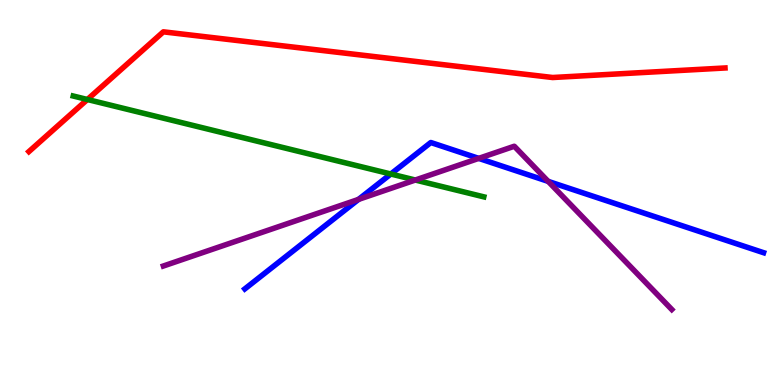[{'lines': ['blue', 'red'], 'intersections': []}, {'lines': ['green', 'red'], 'intersections': [{'x': 1.13, 'y': 7.42}]}, {'lines': ['purple', 'red'], 'intersections': []}, {'lines': ['blue', 'green'], 'intersections': [{'x': 5.04, 'y': 5.48}]}, {'lines': ['blue', 'purple'], 'intersections': [{'x': 4.63, 'y': 4.82}, {'x': 6.18, 'y': 5.89}, {'x': 7.07, 'y': 5.29}]}, {'lines': ['green', 'purple'], 'intersections': [{'x': 5.36, 'y': 5.32}]}]